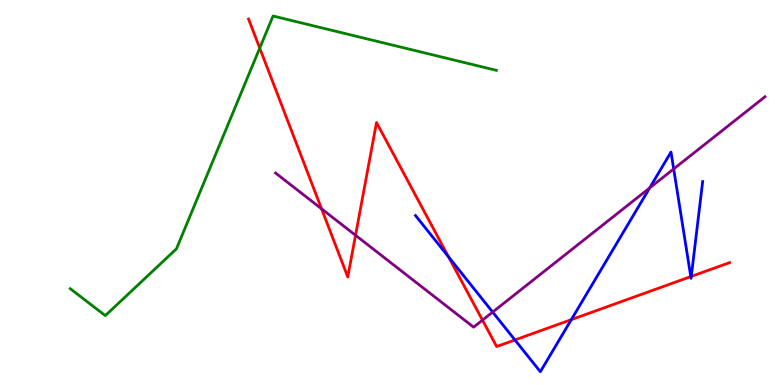[{'lines': ['blue', 'red'], 'intersections': [{'x': 5.79, 'y': 3.33}, {'x': 6.64, 'y': 1.17}, {'x': 7.37, 'y': 1.7}, {'x': 8.91, 'y': 2.82}, {'x': 8.92, 'y': 2.82}]}, {'lines': ['green', 'red'], 'intersections': [{'x': 3.35, 'y': 8.75}]}, {'lines': ['purple', 'red'], 'intersections': [{'x': 4.15, 'y': 4.58}, {'x': 4.59, 'y': 3.89}, {'x': 6.23, 'y': 1.68}]}, {'lines': ['blue', 'green'], 'intersections': []}, {'lines': ['blue', 'purple'], 'intersections': [{'x': 6.36, 'y': 1.89}, {'x': 8.38, 'y': 5.12}, {'x': 8.69, 'y': 5.61}]}, {'lines': ['green', 'purple'], 'intersections': []}]